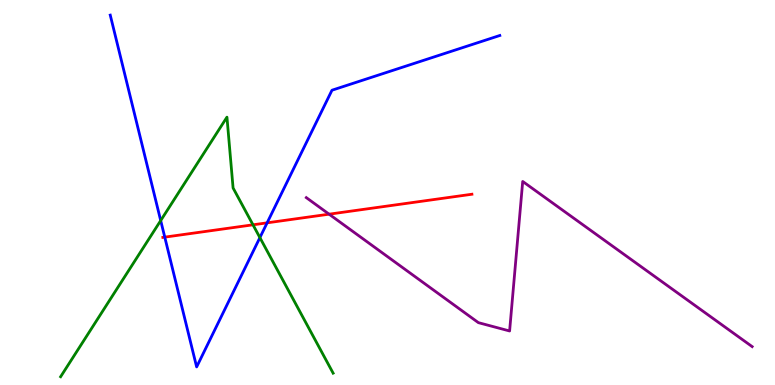[{'lines': ['blue', 'red'], 'intersections': [{'x': 2.13, 'y': 3.84}, {'x': 3.45, 'y': 4.21}]}, {'lines': ['green', 'red'], 'intersections': [{'x': 3.26, 'y': 4.16}]}, {'lines': ['purple', 'red'], 'intersections': [{'x': 4.25, 'y': 4.44}]}, {'lines': ['blue', 'green'], 'intersections': [{'x': 2.07, 'y': 4.27}, {'x': 3.35, 'y': 3.83}]}, {'lines': ['blue', 'purple'], 'intersections': []}, {'lines': ['green', 'purple'], 'intersections': []}]